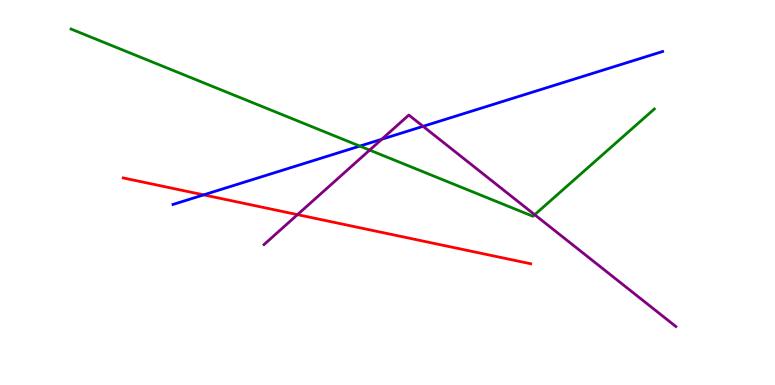[{'lines': ['blue', 'red'], 'intersections': [{'x': 2.63, 'y': 4.94}]}, {'lines': ['green', 'red'], 'intersections': []}, {'lines': ['purple', 'red'], 'intersections': [{'x': 3.84, 'y': 4.42}]}, {'lines': ['blue', 'green'], 'intersections': [{'x': 4.64, 'y': 6.21}]}, {'lines': ['blue', 'purple'], 'intersections': [{'x': 4.93, 'y': 6.38}, {'x': 5.46, 'y': 6.72}]}, {'lines': ['green', 'purple'], 'intersections': [{'x': 4.77, 'y': 6.1}, {'x': 6.9, 'y': 4.42}]}]